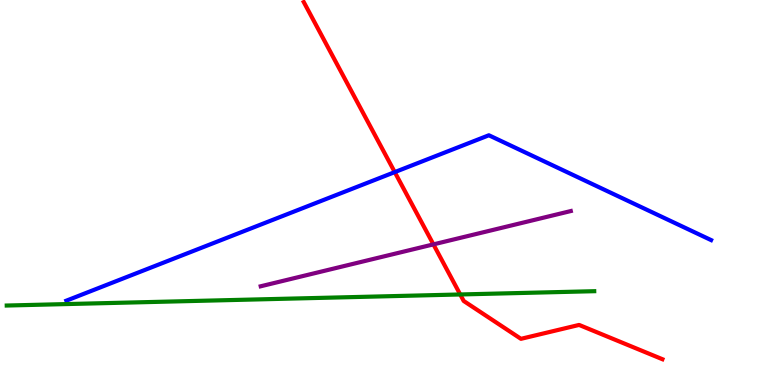[{'lines': ['blue', 'red'], 'intersections': [{'x': 5.09, 'y': 5.53}]}, {'lines': ['green', 'red'], 'intersections': [{'x': 5.94, 'y': 2.35}]}, {'lines': ['purple', 'red'], 'intersections': [{'x': 5.59, 'y': 3.65}]}, {'lines': ['blue', 'green'], 'intersections': []}, {'lines': ['blue', 'purple'], 'intersections': []}, {'lines': ['green', 'purple'], 'intersections': []}]